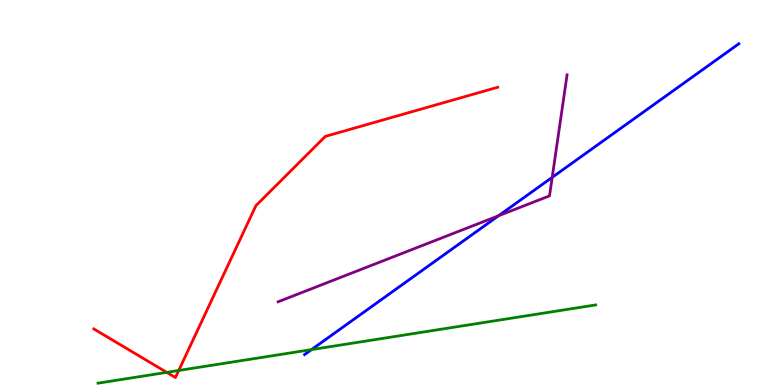[{'lines': ['blue', 'red'], 'intersections': []}, {'lines': ['green', 'red'], 'intersections': [{'x': 2.15, 'y': 0.328}, {'x': 2.31, 'y': 0.377}]}, {'lines': ['purple', 'red'], 'intersections': []}, {'lines': ['blue', 'green'], 'intersections': [{'x': 4.02, 'y': 0.919}]}, {'lines': ['blue', 'purple'], 'intersections': [{'x': 6.43, 'y': 4.4}, {'x': 7.13, 'y': 5.39}]}, {'lines': ['green', 'purple'], 'intersections': []}]